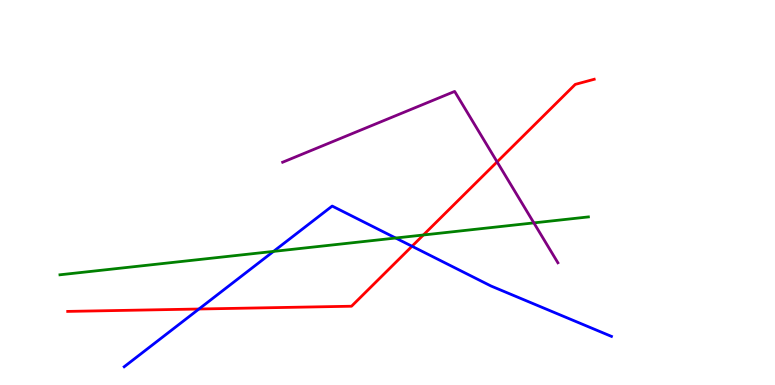[{'lines': ['blue', 'red'], 'intersections': [{'x': 2.57, 'y': 1.97}, {'x': 5.32, 'y': 3.6}]}, {'lines': ['green', 'red'], 'intersections': [{'x': 5.46, 'y': 3.9}]}, {'lines': ['purple', 'red'], 'intersections': [{'x': 6.41, 'y': 5.8}]}, {'lines': ['blue', 'green'], 'intersections': [{'x': 3.53, 'y': 3.47}, {'x': 5.11, 'y': 3.82}]}, {'lines': ['blue', 'purple'], 'intersections': []}, {'lines': ['green', 'purple'], 'intersections': [{'x': 6.89, 'y': 4.21}]}]